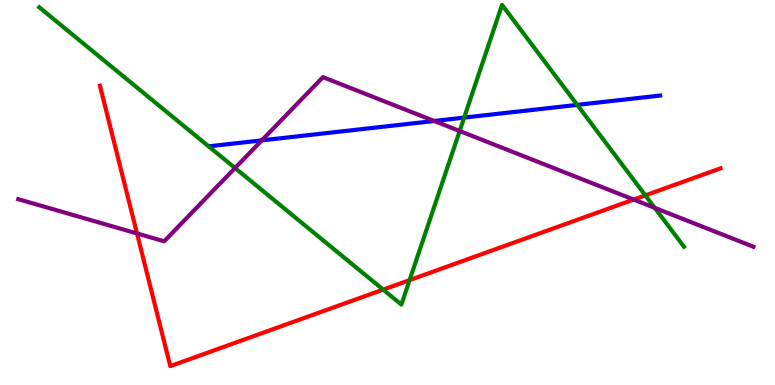[{'lines': ['blue', 'red'], 'intersections': []}, {'lines': ['green', 'red'], 'intersections': [{'x': 4.94, 'y': 2.48}, {'x': 5.29, 'y': 2.72}, {'x': 8.33, 'y': 4.93}]}, {'lines': ['purple', 'red'], 'intersections': [{'x': 1.77, 'y': 3.94}, {'x': 8.18, 'y': 4.82}]}, {'lines': ['blue', 'green'], 'intersections': [{'x': 5.99, 'y': 6.95}, {'x': 7.45, 'y': 7.28}]}, {'lines': ['blue', 'purple'], 'intersections': [{'x': 3.38, 'y': 6.35}, {'x': 5.6, 'y': 6.86}]}, {'lines': ['green', 'purple'], 'intersections': [{'x': 3.03, 'y': 5.64}, {'x': 5.93, 'y': 6.6}, {'x': 8.45, 'y': 4.6}]}]